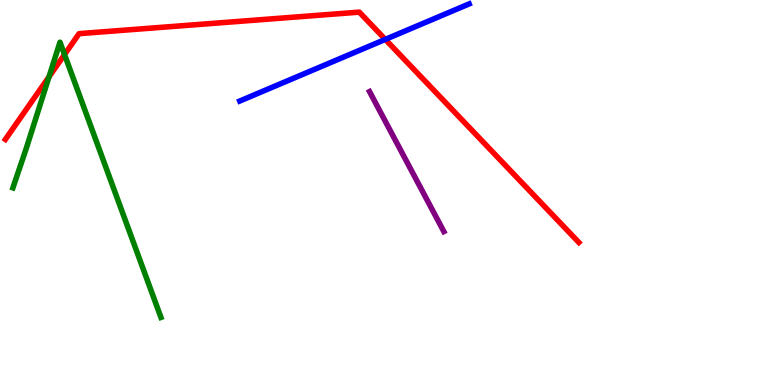[{'lines': ['blue', 'red'], 'intersections': [{'x': 4.97, 'y': 8.98}]}, {'lines': ['green', 'red'], 'intersections': [{'x': 0.632, 'y': 8.0}, {'x': 0.833, 'y': 8.58}]}, {'lines': ['purple', 'red'], 'intersections': []}, {'lines': ['blue', 'green'], 'intersections': []}, {'lines': ['blue', 'purple'], 'intersections': []}, {'lines': ['green', 'purple'], 'intersections': []}]